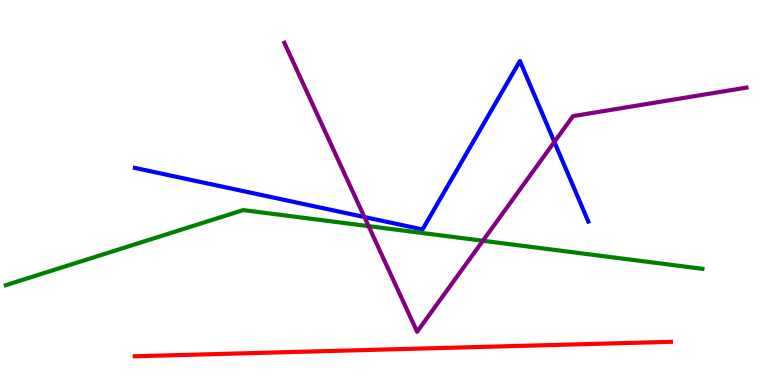[{'lines': ['blue', 'red'], 'intersections': []}, {'lines': ['green', 'red'], 'intersections': []}, {'lines': ['purple', 'red'], 'intersections': []}, {'lines': ['blue', 'green'], 'intersections': []}, {'lines': ['blue', 'purple'], 'intersections': [{'x': 4.7, 'y': 4.36}, {'x': 7.15, 'y': 6.31}]}, {'lines': ['green', 'purple'], 'intersections': [{'x': 4.76, 'y': 4.13}, {'x': 6.23, 'y': 3.75}]}]